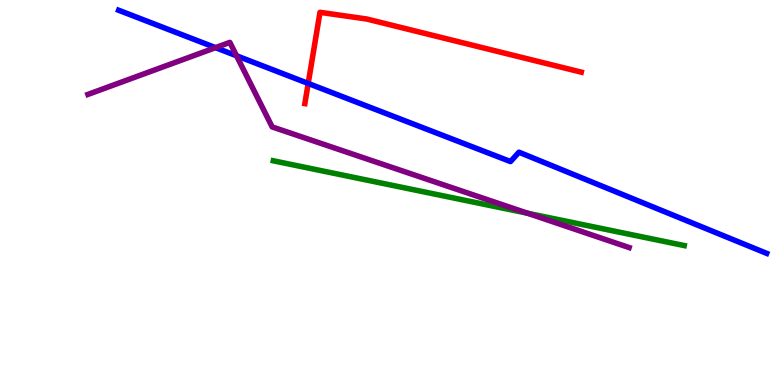[{'lines': ['blue', 'red'], 'intersections': [{'x': 3.98, 'y': 7.83}]}, {'lines': ['green', 'red'], 'intersections': []}, {'lines': ['purple', 'red'], 'intersections': []}, {'lines': ['blue', 'green'], 'intersections': []}, {'lines': ['blue', 'purple'], 'intersections': [{'x': 2.78, 'y': 8.76}, {'x': 3.05, 'y': 8.55}]}, {'lines': ['green', 'purple'], 'intersections': [{'x': 6.81, 'y': 4.46}]}]